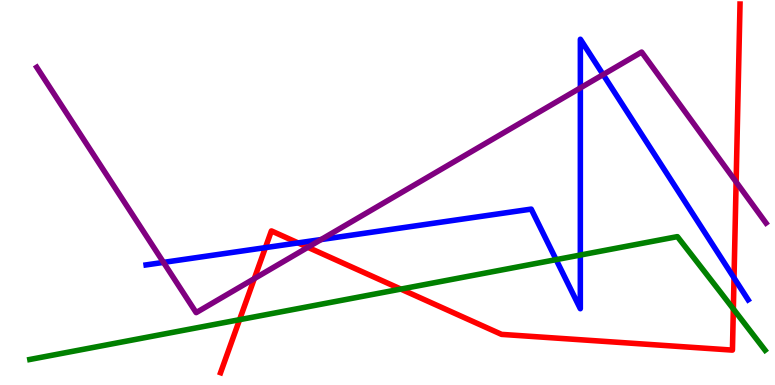[{'lines': ['blue', 'red'], 'intersections': [{'x': 3.42, 'y': 3.57}, {'x': 3.85, 'y': 3.69}, {'x': 9.47, 'y': 2.78}]}, {'lines': ['green', 'red'], 'intersections': [{'x': 3.09, 'y': 1.7}, {'x': 5.17, 'y': 2.49}, {'x': 9.46, 'y': 1.98}]}, {'lines': ['purple', 'red'], 'intersections': [{'x': 3.28, 'y': 2.76}, {'x': 3.97, 'y': 3.58}, {'x': 9.5, 'y': 5.27}]}, {'lines': ['blue', 'green'], 'intersections': [{'x': 7.18, 'y': 3.26}, {'x': 7.49, 'y': 3.38}]}, {'lines': ['blue', 'purple'], 'intersections': [{'x': 2.11, 'y': 3.18}, {'x': 4.14, 'y': 3.78}, {'x': 7.49, 'y': 7.72}, {'x': 7.78, 'y': 8.06}]}, {'lines': ['green', 'purple'], 'intersections': []}]